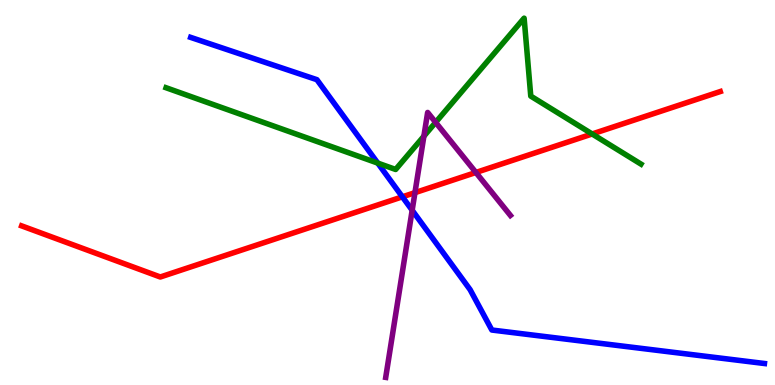[{'lines': ['blue', 'red'], 'intersections': [{'x': 5.19, 'y': 4.89}]}, {'lines': ['green', 'red'], 'intersections': [{'x': 7.64, 'y': 6.52}]}, {'lines': ['purple', 'red'], 'intersections': [{'x': 5.35, 'y': 5.0}, {'x': 6.14, 'y': 5.52}]}, {'lines': ['blue', 'green'], 'intersections': [{'x': 4.87, 'y': 5.76}]}, {'lines': ['blue', 'purple'], 'intersections': [{'x': 5.32, 'y': 4.54}]}, {'lines': ['green', 'purple'], 'intersections': [{'x': 5.47, 'y': 6.46}, {'x': 5.62, 'y': 6.82}]}]